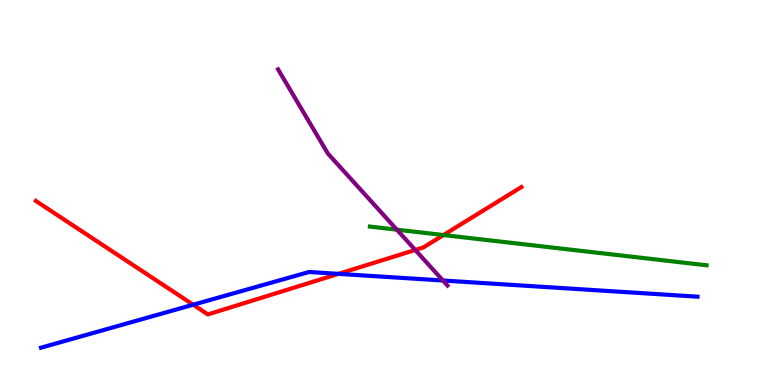[{'lines': ['blue', 'red'], 'intersections': [{'x': 2.49, 'y': 2.09}, {'x': 4.37, 'y': 2.89}]}, {'lines': ['green', 'red'], 'intersections': [{'x': 5.72, 'y': 3.9}]}, {'lines': ['purple', 'red'], 'intersections': [{'x': 5.36, 'y': 3.51}]}, {'lines': ['blue', 'green'], 'intersections': []}, {'lines': ['blue', 'purple'], 'intersections': [{'x': 5.72, 'y': 2.71}]}, {'lines': ['green', 'purple'], 'intersections': [{'x': 5.12, 'y': 4.03}]}]